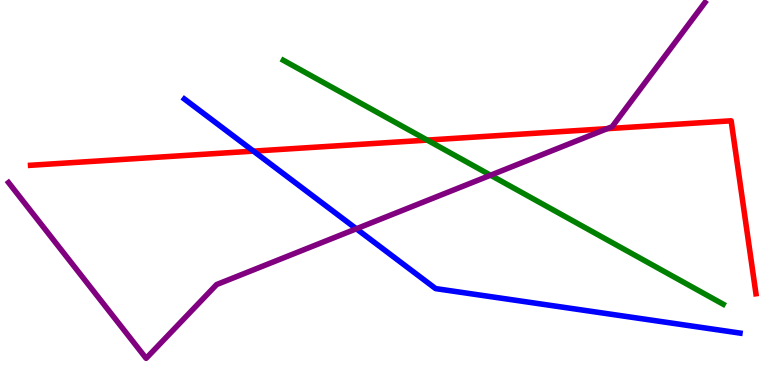[{'lines': ['blue', 'red'], 'intersections': [{'x': 3.27, 'y': 6.07}]}, {'lines': ['green', 'red'], 'intersections': [{'x': 5.51, 'y': 6.36}]}, {'lines': ['purple', 'red'], 'intersections': [{'x': 7.83, 'y': 6.66}]}, {'lines': ['blue', 'green'], 'intersections': []}, {'lines': ['blue', 'purple'], 'intersections': [{'x': 4.6, 'y': 4.06}]}, {'lines': ['green', 'purple'], 'intersections': [{'x': 6.33, 'y': 5.45}]}]